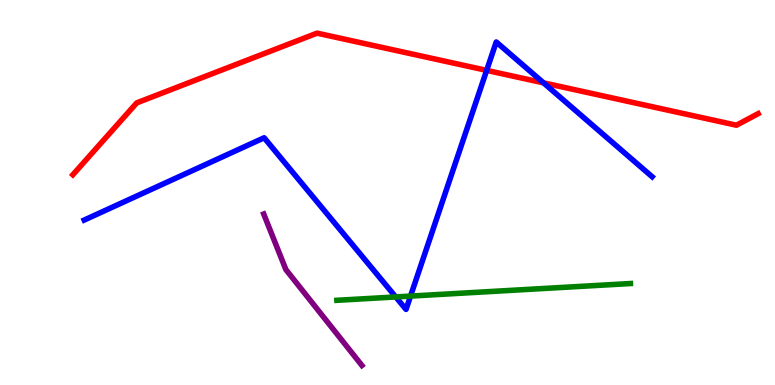[{'lines': ['blue', 'red'], 'intersections': [{'x': 6.28, 'y': 8.17}, {'x': 7.01, 'y': 7.85}]}, {'lines': ['green', 'red'], 'intersections': []}, {'lines': ['purple', 'red'], 'intersections': []}, {'lines': ['blue', 'green'], 'intersections': [{'x': 5.11, 'y': 2.29}, {'x': 5.3, 'y': 2.31}]}, {'lines': ['blue', 'purple'], 'intersections': []}, {'lines': ['green', 'purple'], 'intersections': []}]